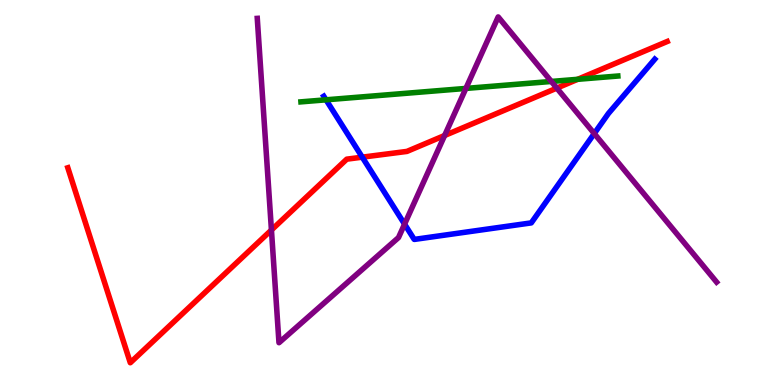[{'lines': ['blue', 'red'], 'intersections': [{'x': 4.67, 'y': 5.92}]}, {'lines': ['green', 'red'], 'intersections': [{'x': 7.45, 'y': 7.94}]}, {'lines': ['purple', 'red'], 'intersections': [{'x': 3.5, 'y': 4.03}, {'x': 5.74, 'y': 6.48}, {'x': 7.18, 'y': 7.71}]}, {'lines': ['blue', 'green'], 'intersections': [{'x': 4.21, 'y': 7.41}]}, {'lines': ['blue', 'purple'], 'intersections': [{'x': 5.22, 'y': 4.18}, {'x': 7.67, 'y': 6.53}]}, {'lines': ['green', 'purple'], 'intersections': [{'x': 6.01, 'y': 7.7}, {'x': 7.11, 'y': 7.88}]}]